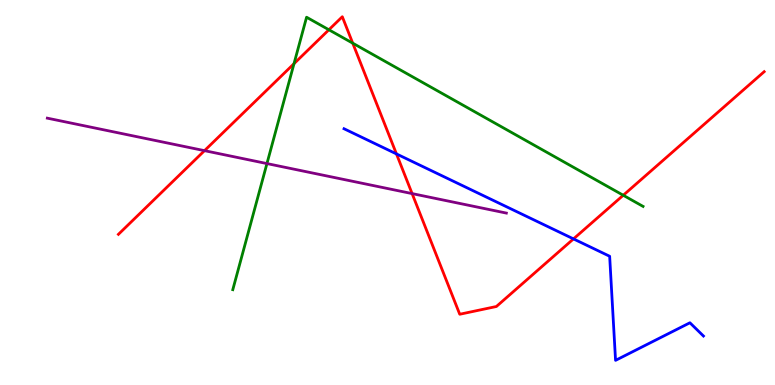[{'lines': ['blue', 'red'], 'intersections': [{'x': 5.12, 'y': 6.0}, {'x': 7.4, 'y': 3.79}]}, {'lines': ['green', 'red'], 'intersections': [{'x': 3.79, 'y': 8.35}, {'x': 4.24, 'y': 9.23}, {'x': 4.55, 'y': 8.88}, {'x': 8.04, 'y': 4.93}]}, {'lines': ['purple', 'red'], 'intersections': [{'x': 2.64, 'y': 6.09}, {'x': 5.32, 'y': 4.97}]}, {'lines': ['blue', 'green'], 'intersections': []}, {'lines': ['blue', 'purple'], 'intersections': []}, {'lines': ['green', 'purple'], 'intersections': [{'x': 3.44, 'y': 5.75}]}]